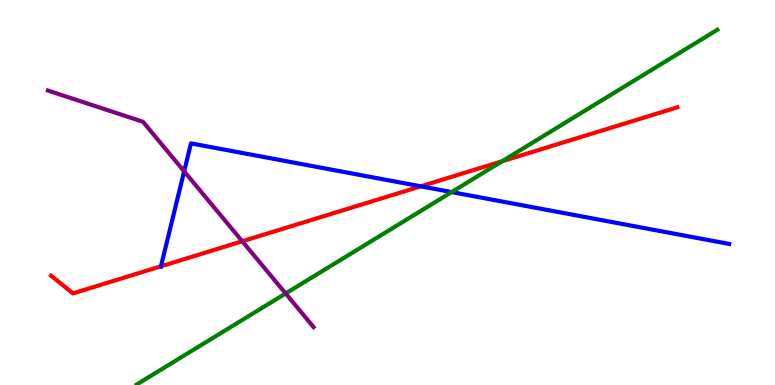[{'lines': ['blue', 'red'], 'intersections': [{'x': 2.08, 'y': 3.08}, {'x': 5.43, 'y': 5.16}]}, {'lines': ['green', 'red'], 'intersections': [{'x': 6.48, 'y': 5.81}]}, {'lines': ['purple', 'red'], 'intersections': [{'x': 3.13, 'y': 3.73}]}, {'lines': ['blue', 'green'], 'intersections': [{'x': 5.83, 'y': 5.01}]}, {'lines': ['blue', 'purple'], 'intersections': [{'x': 2.38, 'y': 5.55}]}, {'lines': ['green', 'purple'], 'intersections': [{'x': 3.69, 'y': 2.38}]}]